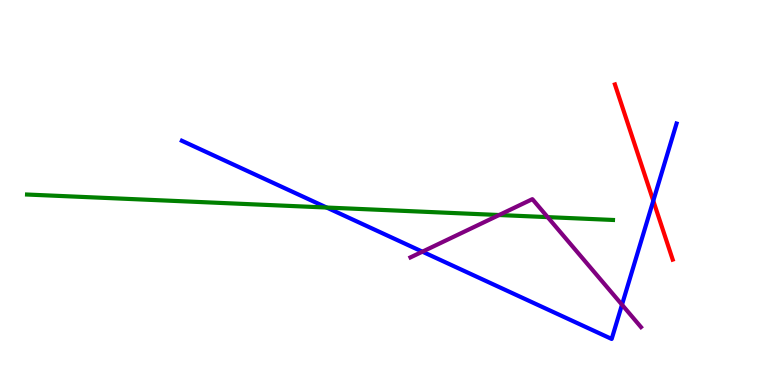[{'lines': ['blue', 'red'], 'intersections': [{'x': 8.43, 'y': 4.79}]}, {'lines': ['green', 'red'], 'intersections': []}, {'lines': ['purple', 'red'], 'intersections': []}, {'lines': ['blue', 'green'], 'intersections': [{'x': 4.21, 'y': 4.61}]}, {'lines': ['blue', 'purple'], 'intersections': [{'x': 5.45, 'y': 3.46}, {'x': 8.03, 'y': 2.09}]}, {'lines': ['green', 'purple'], 'intersections': [{'x': 6.44, 'y': 4.42}, {'x': 7.07, 'y': 4.36}]}]